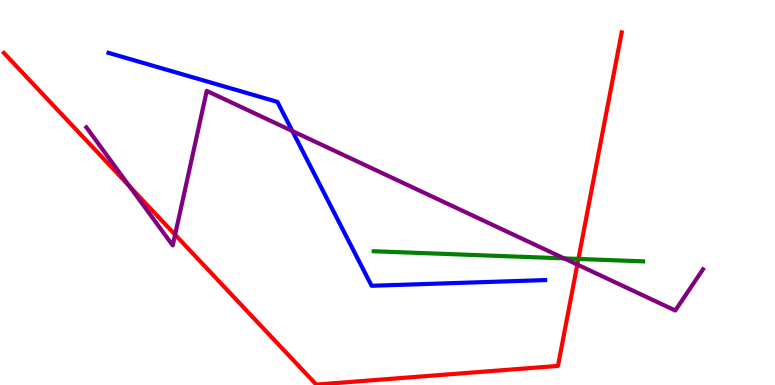[{'lines': ['blue', 'red'], 'intersections': []}, {'lines': ['green', 'red'], 'intersections': [{'x': 7.46, 'y': 3.27}]}, {'lines': ['purple', 'red'], 'intersections': [{'x': 1.67, 'y': 5.16}, {'x': 2.26, 'y': 3.9}, {'x': 7.45, 'y': 3.13}]}, {'lines': ['blue', 'green'], 'intersections': []}, {'lines': ['blue', 'purple'], 'intersections': [{'x': 3.77, 'y': 6.6}]}, {'lines': ['green', 'purple'], 'intersections': [{'x': 7.28, 'y': 3.29}]}]